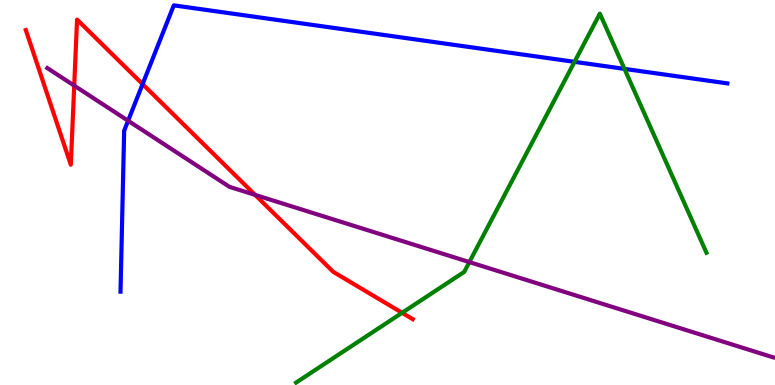[{'lines': ['blue', 'red'], 'intersections': [{'x': 1.84, 'y': 7.82}]}, {'lines': ['green', 'red'], 'intersections': [{'x': 5.19, 'y': 1.87}]}, {'lines': ['purple', 'red'], 'intersections': [{'x': 0.958, 'y': 7.78}, {'x': 3.29, 'y': 4.94}]}, {'lines': ['blue', 'green'], 'intersections': [{'x': 7.41, 'y': 8.39}, {'x': 8.06, 'y': 8.21}]}, {'lines': ['blue', 'purple'], 'intersections': [{'x': 1.65, 'y': 6.86}]}, {'lines': ['green', 'purple'], 'intersections': [{'x': 6.06, 'y': 3.19}]}]